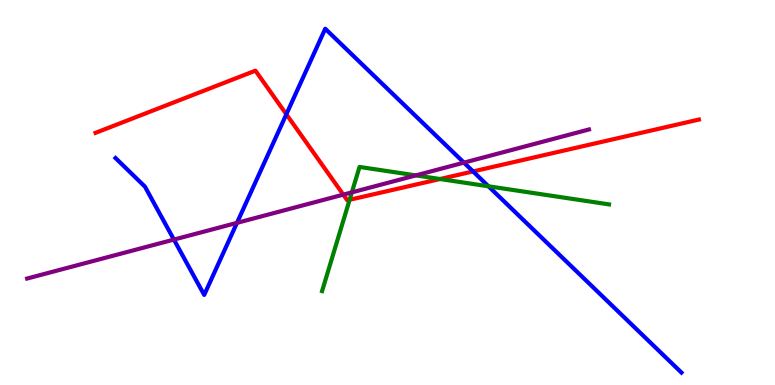[{'lines': ['blue', 'red'], 'intersections': [{'x': 3.69, 'y': 7.03}, {'x': 6.1, 'y': 5.55}]}, {'lines': ['green', 'red'], 'intersections': [{'x': 4.51, 'y': 4.81}, {'x': 5.68, 'y': 5.35}]}, {'lines': ['purple', 'red'], 'intersections': [{'x': 4.43, 'y': 4.94}]}, {'lines': ['blue', 'green'], 'intersections': [{'x': 6.3, 'y': 5.16}]}, {'lines': ['blue', 'purple'], 'intersections': [{'x': 2.24, 'y': 3.78}, {'x': 3.06, 'y': 4.21}, {'x': 5.99, 'y': 5.78}]}, {'lines': ['green', 'purple'], 'intersections': [{'x': 4.54, 'y': 5.0}, {'x': 5.37, 'y': 5.44}]}]